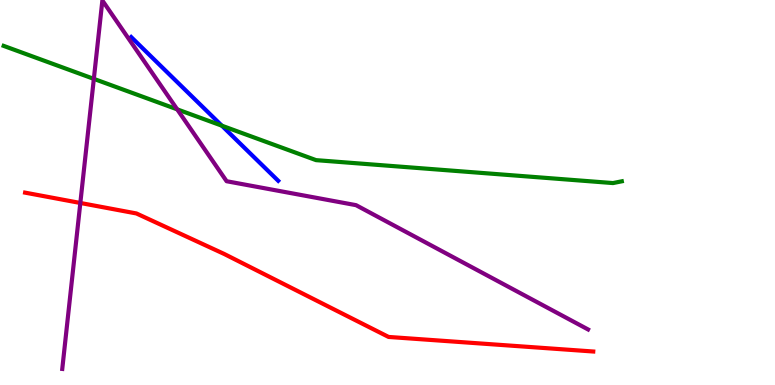[{'lines': ['blue', 'red'], 'intersections': []}, {'lines': ['green', 'red'], 'intersections': []}, {'lines': ['purple', 'red'], 'intersections': [{'x': 1.04, 'y': 4.73}]}, {'lines': ['blue', 'green'], 'intersections': [{'x': 2.86, 'y': 6.74}]}, {'lines': ['blue', 'purple'], 'intersections': []}, {'lines': ['green', 'purple'], 'intersections': [{'x': 1.21, 'y': 7.95}, {'x': 2.29, 'y': 7.16}]}]